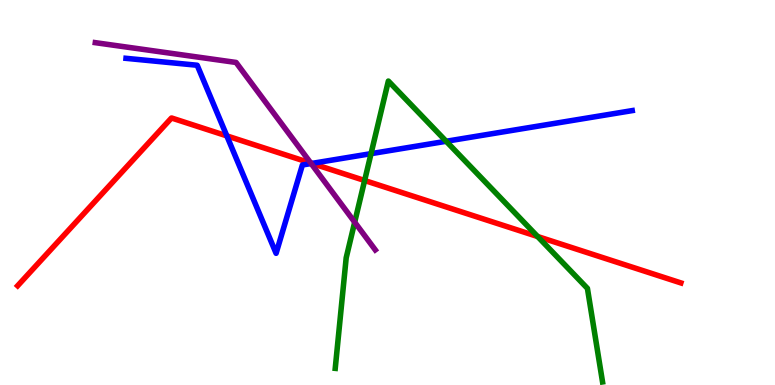[{'lines': ['blue', 'red'], 'intersections': [{'x': 2.93, 'y': 6.47}, {'x': 4.02, 'y': 5.76}]}, {'lines': ['green', 'red'], 'intersections': [{'x': 4.7, 'y': 5.31}, {'x': 6.94, 'y': 3.86}]}, {'lines': ['purple', 'red'], 'intersections': [{'x': 4.01, 'y': 5.76}]}, {'lines': ['blue', 'green'], 'intersections': [{'x': 4.79, 'y': 6.01}, {'x': 5.76, 'y': 6.33}]}, {'lines': ['blue', 'purple'], 'intersections': [{'x': 4.01, 'y': 5.75}]}, {'lines': ['green', 'purple'], 'intersections': [{'x': 4.58, 'y': 4.23}]}]